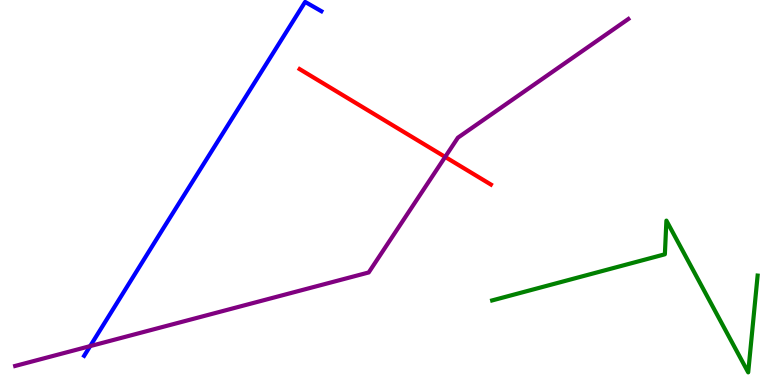[{'lines': ['blue', 'red'], 'intersections': []}, {'lines': ['green', 'red'], 'intersections': []}, {'lines': ['purple', 'red'], 'intersections': [{'x': 5.74, 'y': 5.92}]}, {'lines': ['blue', 'green'], 'intersections': []}, {'lines': ['blue', 'purple'], 'intersections': [{'x': 1.16, 'y': 1.01}]}, {'lines': ['green', 'purple'], 'intersections': []}]